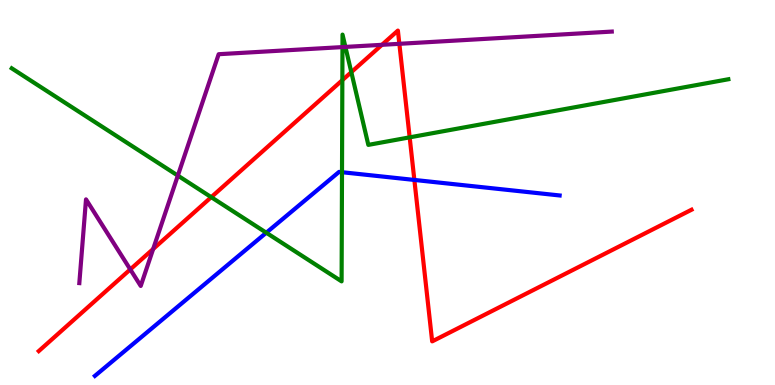[{'lines': ['blue', 'red'], 'intersections': [{'x': 5.35, 'y': 5.33}]}, {'lines': ['green', 'red'], 'intersections': [{'x': 2.73, 'y': 4.88}, {'x': 4.42, 'y': 7.92}, {'x': 4.53, 'y': 8.13}, {'x': 5.29, 'y': 6.43}]}, {'lines': ['purple', 'red'], 'intersections': [{'x': 1.68, 'y': 3.0}, {'x': 1.98, 'y': 3.53}, {'x': 4.93, 'y': 8.84}, {'x': 5.15, 'y': 8.86}]}, {'lines': ['blue', 'green'], 'intersections': [{'x': 3.44, 'y': 3.96}, {'x': 4.41, 'y': 5.53}]}, {'lines': ['blue', 'purple'], 'intersections': []}, {'lines': ['green', 'purple'], 'intersections': [{'x': 2.29, 'y': 5.44}, {'x': 4.42, 'y': 8.78}, {'x': 4.46, 'y': 8.78}]}]